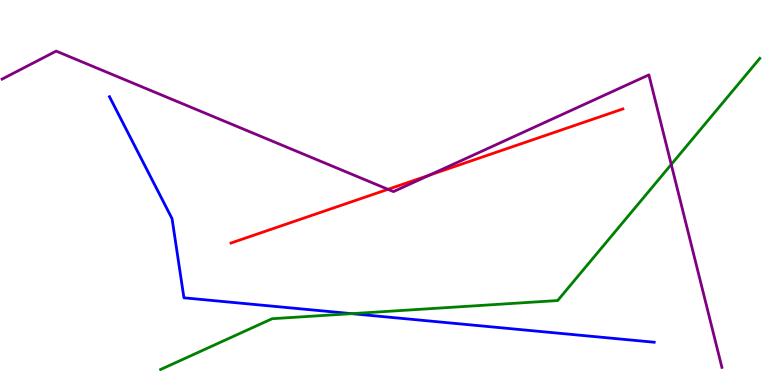[{'lines': ['blue', 'red'], 'intersections': []}, {'lines': ['green', 'red'], 'intersections': []}, {'lines': ['purple', 'red'], 'intersections': [{'x': 5.01, 'y': 5.08}, {'x': 5.54, 'y': 5.45}]}, {'lines': ['blue', 'green'], 'intersections': [{'x': 4.54, 'y': 1.85}]}, {'lines': ['blue', 'purple'], 'intersections': []}, {'lines': ['green', 'purple'], 'intersections': [{'x': 8.66, 'y': 5.73}]}]